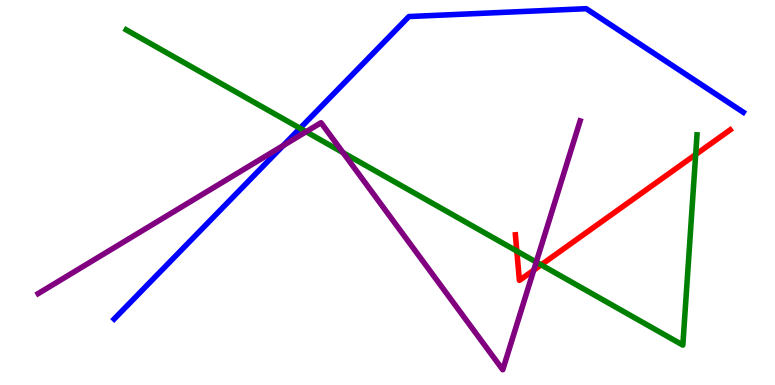[{'lines': ['blue', 'red'], 'intersections': []}, {'lines': ['green', 'red'], 'intersections': [{'x': 6.67, 'y': 3.48}, {'x': 6.98, 'y': 3.12}, {'x': 8.98, 'y': 5.99}]}, {'lines': ['purple', 'red'], 'intersections': [{'x': 6.89, 'y': 2.98}]}, {'lines': ['blue', 'green'], 'intersections': [{'x': 3.87, 'y': 6.67}]}, {'lines': ['blue', 'purple'], 'intersections': [{'x': 3.65, 'y': 6.22}]}, {'lines': ['green', 'purple'], 'intersections': [{'x': 3.95, 'y': 6.58}, {'x': 4.43, 'y': 6.04}, {'x': 6.92, 'y': 3.19}]}]